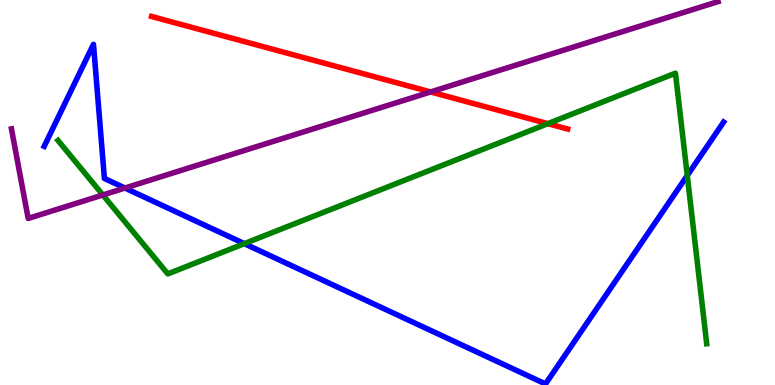[{'lines': ['blue', 'red'], 'intersections': []}, {'lines': ['green', 'red'], 'intersections': [{'x': 7.07, 'y': 6.79}]}, {'lines': ['purple', 'red'], 'intersections': [{'x': 5.56, 'y': 7.61}]}, {'lines': ['blue', 'green'], 'intersections': [{'x': 3.15, 'y': 3.67}, {'x': 8.87, 'y': 5.44}]}, {'lines': ['blue', 'purple'], 'intersections': [{'x': 1.61, 'y': 5.12}]}, {'lines': ['green', 'purple'], 'intersections': [{'x': 1.33, 'y': 4.94}]}]